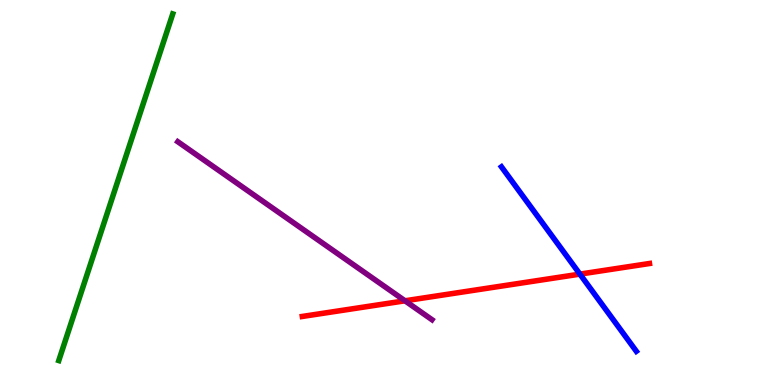[{'lines': ['blue', 'red'], 'intersections': [{'x': 7.48, 'y': 2.88}]}, {'lines': ['green', 'red'], 'intersections': []}, {'lines': ['purple', 'red'], 'intersections': [{'x': 5.23, 'y': 2.19}]}, {'lines': ['blue', 'green'], 'intersections': []}, {'lines': ['blue', 'purple'], 'intersections': []}, {'lines': ['green', 'purple'], 'intersections': []}]